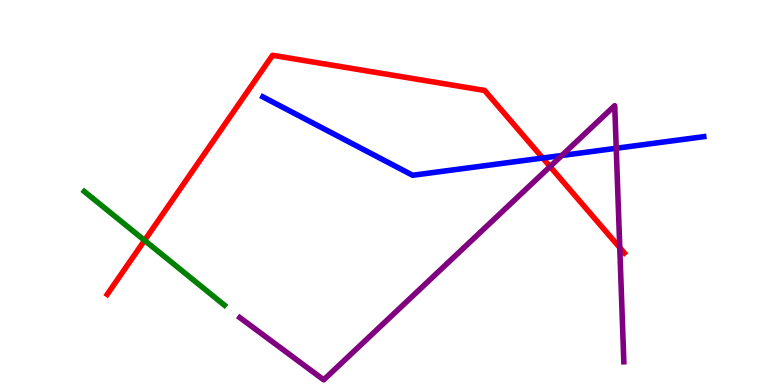[{'lines': ['blue', 'red'], 'intersections': [{'x': 7.0, 'y': 5.9}]}, {'lines': ['green', 'red'], 'intersections': [{'x': 1.87, 'y': 3.76}]}, {'lines': ['purple', 'red'], 'intersections': [{'x': 7.1, 'y': 5.67}, {'x': 8.0, 'y': 3.57}]}, {'lines': ['blue', 'green'], 'intersections': []}, {'lines': ['blue', 'purple'], 'intersections': [{'x': 7.25, 'y': 5.96}, {'x': 7.95, 'y': 6.15}]}, {'lines': ['green', 'purple'], 'intersections': []}]